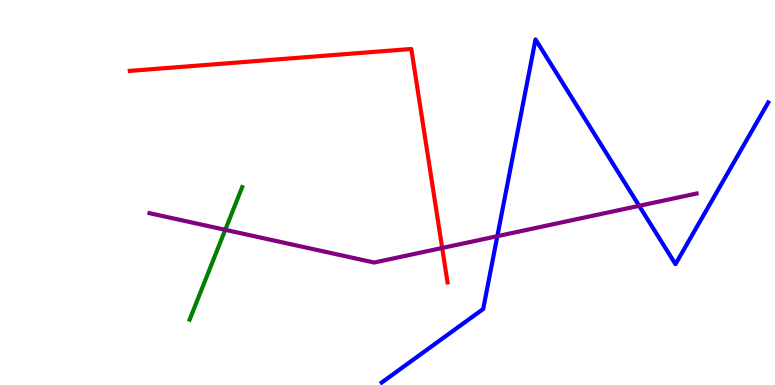[{'lines': ['blue', 'red'], 'intersections': []}, {'lines': ['green', 'red'], 'intersections': []}, {'lines': ['purple', 'red'], 'intersections': [{'x': 5.71, 'y': 3.56}]}, {'lines': ['blue', 'green'], 'intersections': []}, {'lines': ['blue', 'purple'], 'intersections': [{'x': 6.42, 'y': 3.87}, {'x': 8.25, 'y': 4.65}]}, {'lines': ['green', 'purple'], 'intersections': [{'x': 2.91, 'y': 4.03}]}]